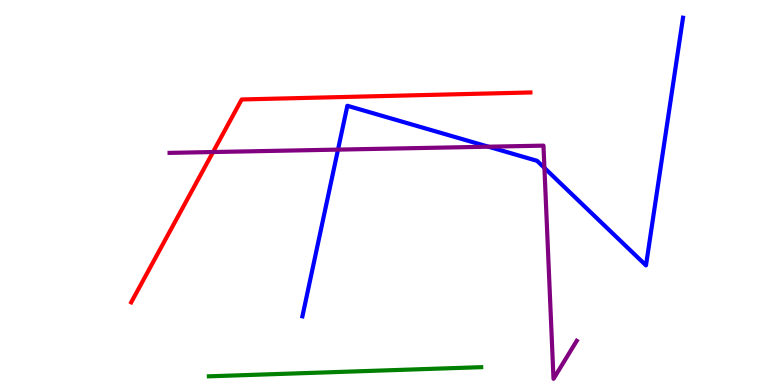[{'lines': ['blue', 'red'], 'intersections': []}, {'lines': ['green', 'red'], 'intersections': []}, {'lines': ['purple', 'red'], 'intersections': [{'x': 2.75, 'y': 6.05}]}, {'lines': ['blue', 'green'], 'intersections': []}, {'lines': ['blue', 'purple'], 'intersections': [{'x': 4.36, 'y': 6.11}, {'x': 6.3, 'y': 6.19}, {'x': 7.02, 'y': 5.64}]}, {'lines': ['green', 'purple'], 'intersections': []}]